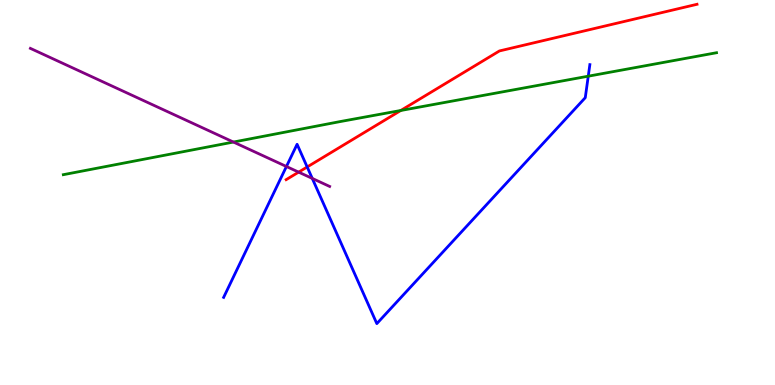[{'lines': ['blue', 'red'], 'intersections': [{'x': 3.96, 'y': 5.66}]}, {'lines': ['green', 'red'], 'intersections': [{'x': 5.17, 'y': 7.13}]}, {'lines': ['purple', 'red'], 'intersections': [{'x': 3.85, 'y': 5.53}]}, {'lines': ['blue', 'green'], 'intersections': [{'x': 7.59, 'y': 8.02}]}, {'lines': ['blue', 'purple'], 'intersections': [{'x': 3.7, 'y': 5.68}, {'x': 4.03, 'y': 5.37}]}, {'lines': ['green', 'purple'], 'intersections': [{'x': 3.01, 'y': 6.31}]}]